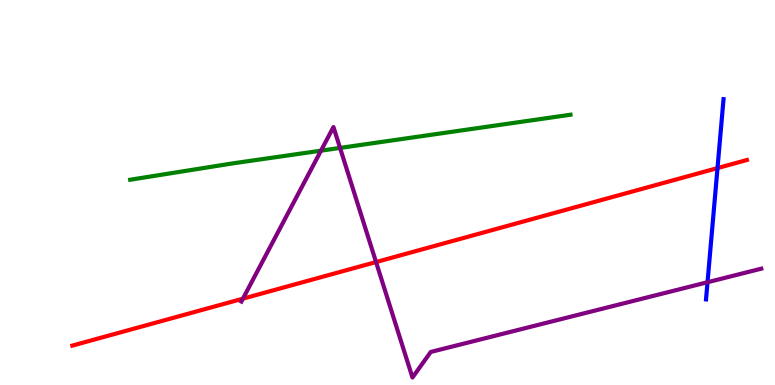[{'lines': ['blue', 'red'], 'intersections': [{'x': 9.26, 'y': 5.63}]}, {'lines': ['green', 'red'], 'intersections': []}, {'lines': ['purple', 'red'], 'intersections': [{'x': 3.13, 'y': 2.24}, {'x': 4.85, 'y': 3.19}]}, {'lines': ['blue', 'green'], 'intersections': []}, {'lines': ['blue', 'purple'], 'intersections': [{'x': 9.13, 'y': 2.67}]}, {'lines': ['green', 'purple'], 'intersections': [{'x': 4.14, 'y': 6.09}, {'x': 4.39, 'y': 6.16}]}]